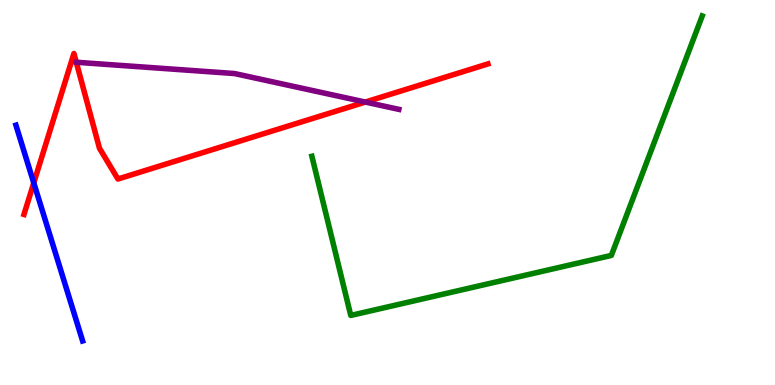[{'lines': ['blue', 'red'], 'intersections': [{'x': 0.436, 'y': 5.25}]}, {'lines': ['green', 'red'], 'intersections': []}, {'lines': ['purple', 'red'], 'intersections': [{'x': 4.71, 'y': 7.35}]}, {'lines': ['blue', 'green'], 'intersections': []}, {'lines': ['blue', 'purple'], 'intersections': []}, {'lines': ['green', 'purple'], 'intersections': []}]